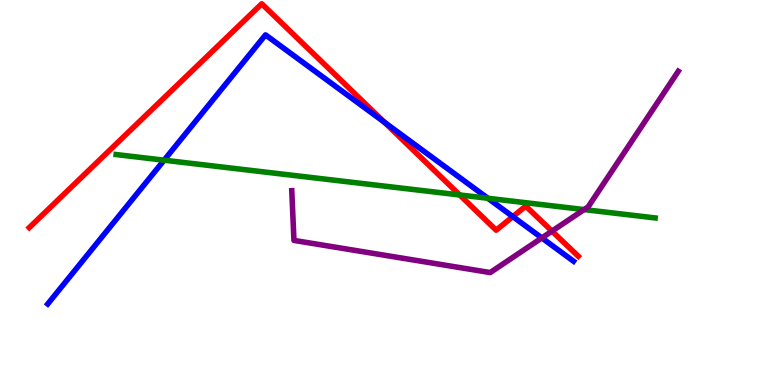[{'lines': ['blue', 'red'], 'intersections': [{'x': 4.96, 'y': 6.83}, {'x': 6.62, 'y': 4.37}]}, {'lines': ['green', 'red'], 'intersections': [{'x': 5.93, 'y': 4.94}]}, {'lines': ['purple', 'red'], 'intersections': [{'x': 7.12, 'y': 4.0}]}, {'lines': ['blue', 'green'], 'intersections': [{'x': 2.12, 'y': 5.84}, {'x': 6.3, 'y': 4.85}]}, {'lines': ['blue', 'purple'], 'intersections': [{'x': 6.99, 'y': 3.82}]}, {'lines': ['green', 'purple'], 'intersections': [{'x': 7.54, 'y': 4.56}]}]